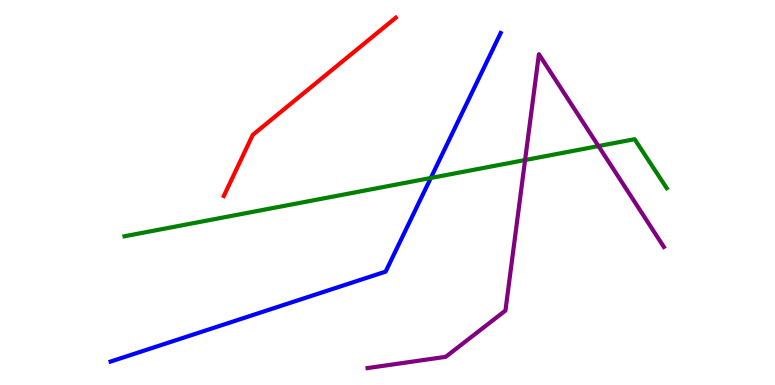[{'lines': ['blue', 'red'], 'intersections': []}, {'lines': ['green', 'red'], 'intersections': []}, {'lines': ['purple', 'red'], 'intersections': []}, {'lines': ['blue', 'green'], 'intersections': [{'x': 5.56, 'y': 5.38}]}, {'lines': ['blue', 'purple'], 'intersections': []}, {'lines': ['green', 'purple'], 'intersections': [{'x': 6.78, 'y': 5.84}, {'x': 7.72, 'y': 6.21}]}]